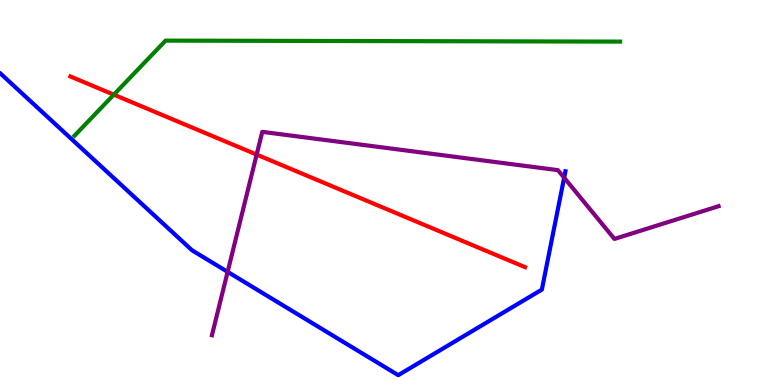[{'lines': ['blue', 'red'], 'intersections': []}, {'lines': ['green', 'red'], 'intersections': [{'x': 1.47, 'y': 7.54}]}, {'lines': ['purple', 'red'], 'intersections': [{'x': 3.31, 'y': 5.98}]}, {'lines': ['blue', 'green'], 'intersections': []}, {'lines': ['blue', 'purple'], 'intersections': [{'x': 2.94, 'y': 2.94}, {'x': 7.28, 'y': 5.38}]}, {'lines': ['green', 'purple'], 'intersections': []}]